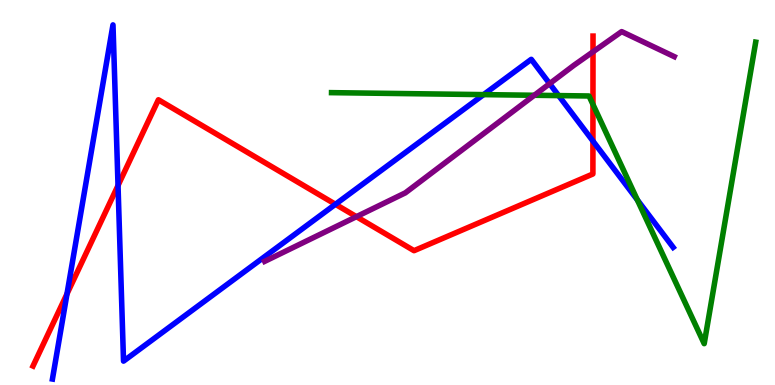[{'lines': ['blue', 'red'], 'intersections': [{'x': 0.865, 'y': 2.37}, {'x': 1.52, 'y': 5.18}, {'x': 4.33, 'y': 4.69}, {'x': 7.65, 'y': 6.34}]}, {'lines': ['green', 'red'], 'intersections': [{'x': 7.65, 'y': 7.29}]}, {'lines': ['purple', 'red'], 'intersections': [{'x': 4.6, 'y': 4.37}, {'x': 7.65, 'y': 8.65}]}, {'lines': ['blue', 'green'], 'intersections': [{'x': 6.24, 'y': 7.54}, {'x': 7.21, 'y': 7.52}, {'x': 8.22, 'y': 4.81}]}, {'lines': ['blue', 'purple'], 'intersections': [{'x': 7.09, 'y': 7.83}]}, {'lines': ['green', 'purple'], 'intersections': [{'x': 6.89, 'y': 7.53}]}]